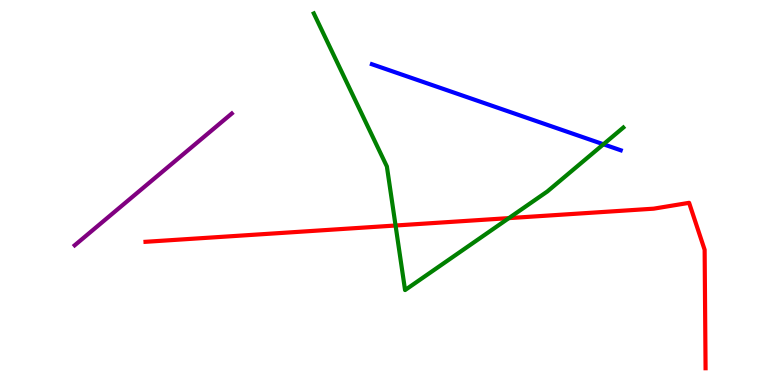[{'lines': ['blue', 'red'], 'intersections': []}, {'lines': ['green', 'red'], 'intersections': [{'x': 5.1, 'y': 4.14}, {'x': 6.57, 'y': 4.33}]}, {'lines': ['purple', 'red'], 'intersections': []}, {'lines': ['blue', 'green'], 'intersections': [{'x': 7.79, 'y': 6.25}]}, {'lines': ['blue', 'purple'], 'intersections': []}, {'lines': ['green', 'purple'], 'intersections': []}]